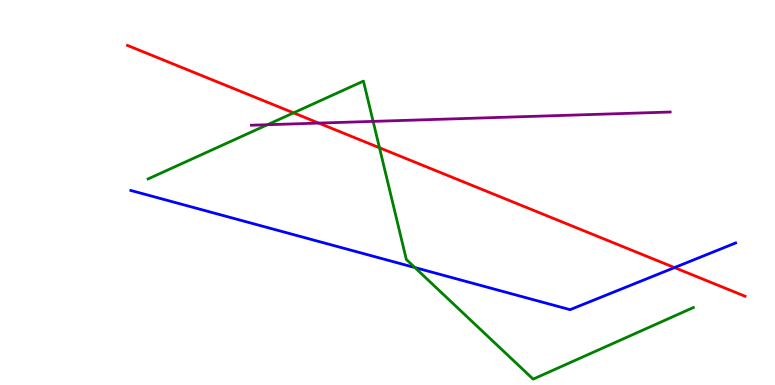[{'lines': ['blue', 'red'], 'intersections': [{'x': 8.7, 'y': 3.05}]}, {'lines': ['green', 'red'], 'intersections': [{'x': 3.79, 'y': 7.07}, {'x': 4.9, 'y': 6.16}]}, {'lines': ['purple', 'red'], 'intersections': [{'x': 4.11, 'y': 6.8}]}, {'lines': ['blue', 'green'], 'intersections': [{'x': 5.35, 'y': 3.05}]}, {'lines': ['blue', 'purple'], 'intersections': []}, {'lines': ['green', 'purple'], 'intersections': [{'x': 3.45, 'y': 6.76}, {'x': 4.81, 'y': 6.85}]}]